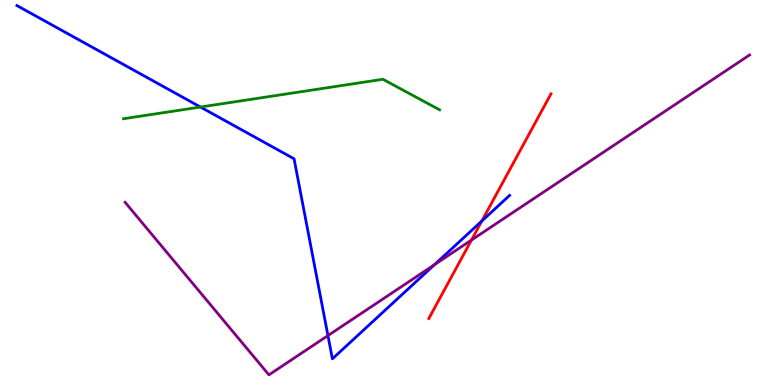[{'lines': ['blue', 'red'], 'intersections': [{'x': 6.22, 'y': 4.26}]}, {'lines': ['green', 'red'], 'intersections': []}, {'lines': ['purple', 'red'], 'intersections': [{'x': 6.08, 'y': 3.76}]}, {'lines': ['blue', 'green'], 'intersections': [{'x': 2.59, 'y': 7.22}]}, {'lines': ['blue', 'purple'], 'intersections': [{'x': 4.23, 'y': 1.28}, {'x': 5.61, 'y': 3.13}]}, {'lines': ['green', 'purple'], 'intersections': []}]